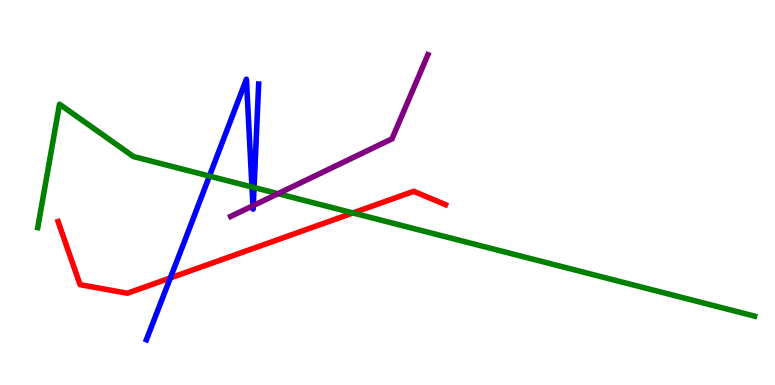[{'lines': ['blue', 'red'], 'intersections': [{'x': 2.2, 'y': 2.78}]}, {'lines': ['green', 'red'], 'intersections': [{'x': 4.55, 'y': 4.47}]}, {'lines': ['purple', 'red'], 'intersections': []}, {'lines': ['blue', 'green'], 'intersections': [{'x': 2.7, 'y': 5.43}, {'x': 3.25, 'y': 5.14}, {'x': 3.28, 'y': 5.13}]}, {'lines': ['blue', 'purple'], 'intersections': [{'x': 3.26, 'y': 4.66}, {'x': 3.27, 'y': 4.66}]}, {'lines': ['green', 'purple'], 'intersections': [{'x': 3.59, 'y': 4.97}]}]